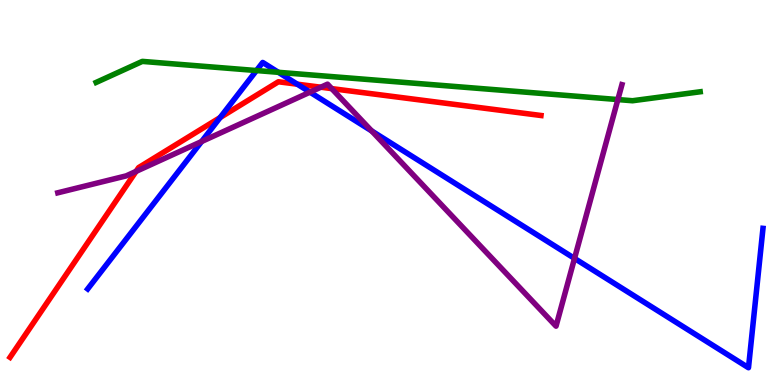[{'lines': ['blue', 'red'], 'intersections': [{'x': 2.84, 'y': 6.95}, {'x': 3.84, 'y': 7.81}]}, {'lines': ['green', 'red'], 'intersections': []}, {'lines': ['purple', 'red'], 'intersections': [{'x': 1.76, 'y': 5.55}, {'x': 4.14, 'y': 7.73}, {'x': 4.28, 'y': 7.7}]}, {'lines': ['blue', 'green'], 'intersections': [{'x': 3.31, 'y': 8.17}, {'x': 3.59, 'y': 8.12}]}, {'lines': ['blue', 'purple'], 'intersections': [{'x': 2.6, 'y': 6.32}, {'x': 4.0, 'y': 7.61}, {'x': 4.8, 'y': 6.6}, {'x': 7.41, 'y': 3.29}]}, {'lines': ['green', 'purple'], 'intersections': [{'x': 7.97, 'y': 7.41}]}]